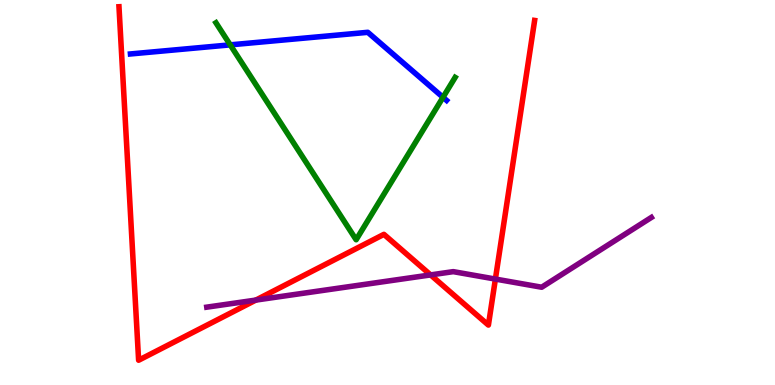[{'lines': ['blue', 'red'], 'intersections': []}, {'lines': ['green', 'red'], 'intersections': []}, {'lines': ['purple', 'red'], 'intersections': [{'x': 3.3, 'y': 2.21}, {'x': 5.56, 'y': 2.86}, {'x': 6.39, 'y': 2.75}]}, {'lines': ['blue', 'green'], 'intersections': [{'x': 2.97, 'y': 8.83}, {'x': 5.72, 'y': 7.47}]}, {'lines': ['blue', 'purple'], 'intersections': []}, {'lines': ['green', 'purple'], 'intersections': []}]